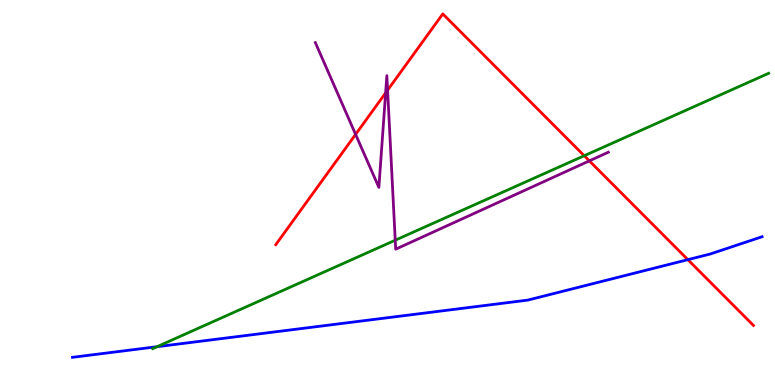[{'lines': ['blue', 'red'], 'intersections': [{'x': 8.88, 'y': 3.26}]}, {'lines': ['green', 'red'], 'intersections': [{'x': 7.54, 'y': 5.95}]}, {'lines': ['purple', 'red'], 'intersections': [{'x': 4.59, 'y': 6.51}, {'x': 4.98, 'y': 7.59}, {'x': 5.0, 'y': 7.66}, {'x': 7.6, 'y': 5.82}]}, {'lines': ['blue', 'green'], 'intersections': [{'x': 2.03, 'y': 0.995}]}, {'lines': ['blue', 'purple'], 'intersections': []}, {'lines': ['green', 'purple'], 'intersections': [{'x': 5.1, 'y': 3.76}]}]